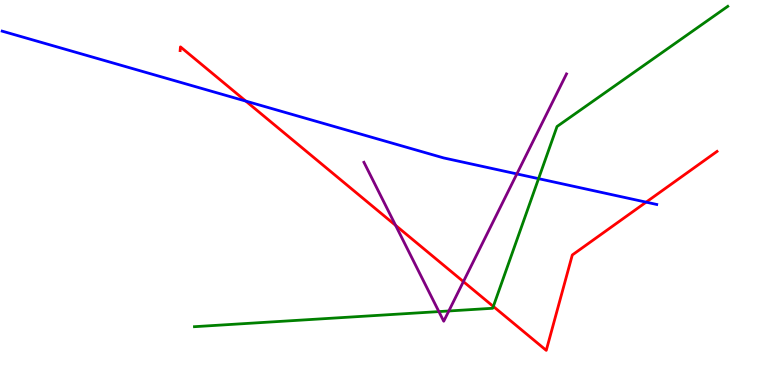[{'lines': ['blue', 'red'], 'intersections': [{'x': 3.17, 'y': 7.37}, {'x': 8.34, 'y': 4.75}]}, {'lines': ['green', 'red'], 'intersections': [{'x': 6.37, 'y': 2.04}]}, {'lines': ['purple', 'red'], 'intersections': [{'x': 5.1, 'y': 4.15}, {'x': 5.98, 'y': 2.69}]}, {'lines': ['blue', 'green'], 'intersections': [{'x': 6.95, 'y': 5.36}]}, {'lines': ['blue', 'purple'], 'intersections': [{'x': 6.67, 'y': 5.48}]}, {'lines': ['green', 'purple'], 'intersections': [{'x': 5.66, 'y': 1.91}, {'x': 5.79, 'y': 1.92}]}]